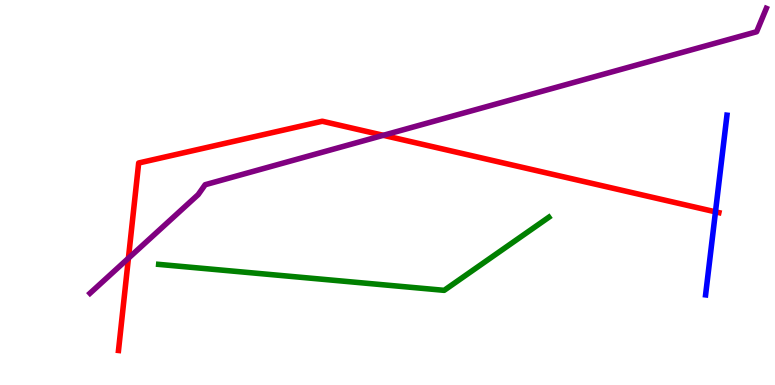[{'lines': ['blue', 'red'], 'intersections': [{'x': 9.23, 'y': 4.5}]}, {'lines': ['green', 'red'], 'intersections': []}, {'lines': ['purple', 'red'], 'intersections': [{'x': 1.66, 'y': 3.29}, {'x': 4.95, 'y': 6.49}]}, {'lines': ['blue', 'green'], 'intersections': []}, {'lines': ['blue', 'purple'], 'intersections': []}, {'lines': ['green', 'purple'], 'intersections': []}]